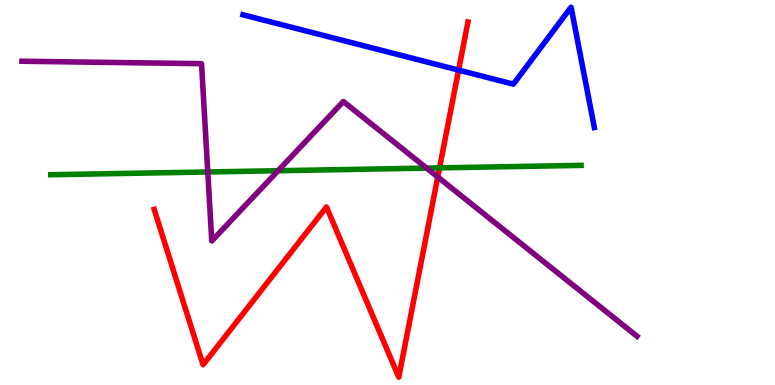[{'lines': ['blue', 'red'], 'intersections': [{'x': 5.92, 'y': 8.18}]}, {'lines': ['green', 'red'], 'intersections': [{'x': 5.67, 'y': 5.64}]}, {'lines': ['purple', 'red'], 'intersections': [{'x': 5.65, 'y': 5.4}]}, {'lines': ['blue', 'green'], 'intersections': []}, {'lines': ['blue', 'purple'], 'intersections': []}, {'lines': ['green', 'purple'], 'intersections': [{'x': 2.68, 'y': 5.53}, {'x': 3.59, 'y': 5.57}, {'x': 5.5, 'y': 5.63}]}]